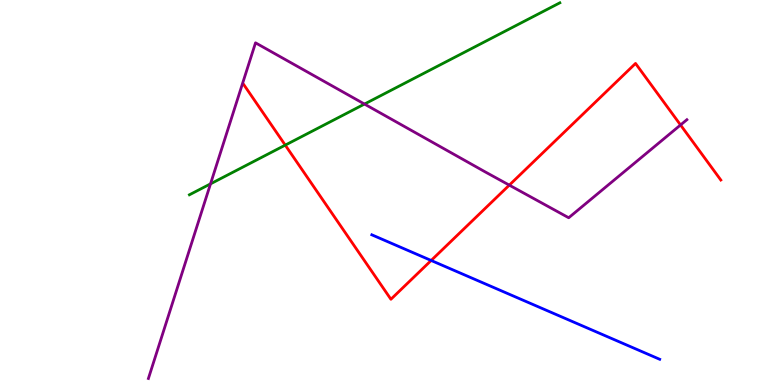[{'lines': ['blue', 'red'], 'intersections': [{'x': 5.56, 'y': 3.23}]}, {'lines': ['green', 'red'], 'intersections': [{'x': 3.68, 'y': 6.23}]}, {'lines': ['purple', 'red'], 'intersections': [{'x': 6.57, 'y': 5.19}, {'x': 8.78, 'y': 6.75}]}, {'lines': ['blue', 'green'], 'intersections': []}, {'lines': ['blue', 'purple'], 'intersections': []}, {'lines': ['green', 'purple'], 'intersections': [{'x': 2.72, 'y': 5.22}, {'x': 4.7, 'y': 7.3}]}]